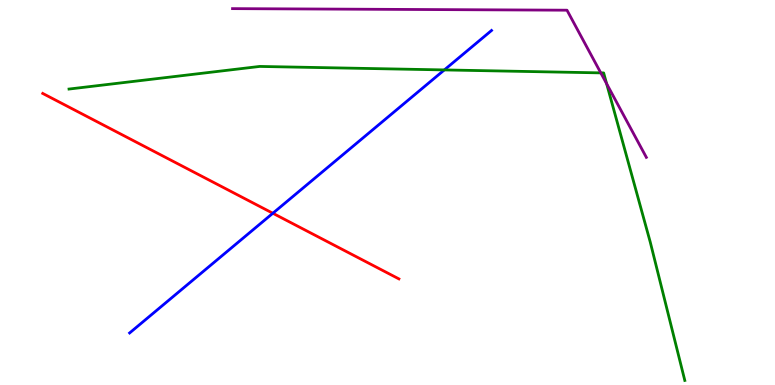[{'lines': ['blue', 'red'], 'intersections': [{'x': 3.52, 'y': 4.46}]}, {'lines': ['green', 'red'], 'intersections': []}, {'lines': ['purple', 'red'], 'intersections': []}, {'lines': ['blue', 'green'], 'intersections': [{'x': 5.73, 'y': 8.18}]}, {'lines': ['blue', 'purple'], 'intersections': []}, {'lines': ['green', 'purple'], 'intersections': [{'x': 7.75, 'y': 8.11}, {'x': 7.83, 'y': 7.83}]}]